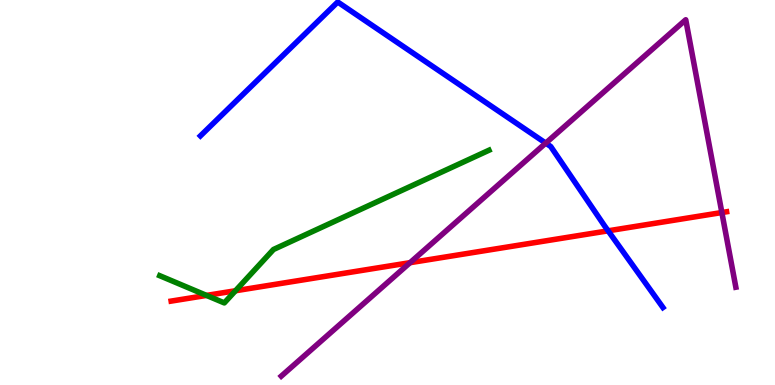[{'lines': ['blue', 'red'], 'intersections': [{'x': 7.85, 'y': 4.0}]}, {'lines': ['green', 'red'], 'intersections': [{'x': 2.66, 'y': 2.33}, {'x': 3.04, 'y': 2.45}]}, {'lines': ['purple', 'red'], 'intersections': [{'x': 5.29, 'y': 3.18}, {'x': 9.31, 'y': 4.48}]}, {'lines': ['blue', 'green'], 'intersections': []}, {'lines': ['blue', 'purple'], 'intersections': [{'x': 7.04, 'y': 6.28}]}, {'lines': ['green', 'purple'], 'intersections': []}]